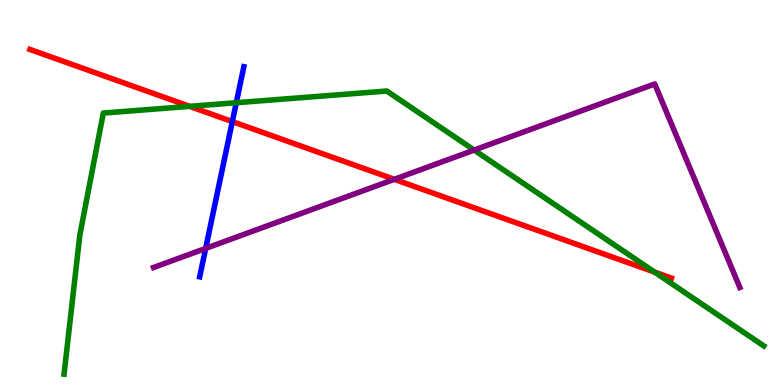[{'lines': ['blue', 'red'], 'intersections': [{'x': 3.0, 'y': 6.84}]}, {'lines': ['green', 'red'], 'intersections': [{'x': 2.45, 'y': 7.24}, {'x': 8.45, 'y': 2.93}]}, {'lines': ['purple', 'red'], 'intersections': [{'x': 5.09, 'y': 5.34}]}, {'lines': ['blue', 'green'], 'intersections': [{'x': 3.05, 'y': 7.33}]}, {'lines': ['blue', 'purple'], 'intersections': [{'x': 2.65, 'y': 3.55}]}, {'lines': ['green', 'purple'], 'intersections': [{'x': 6.12, 'y': 6.1}]}]